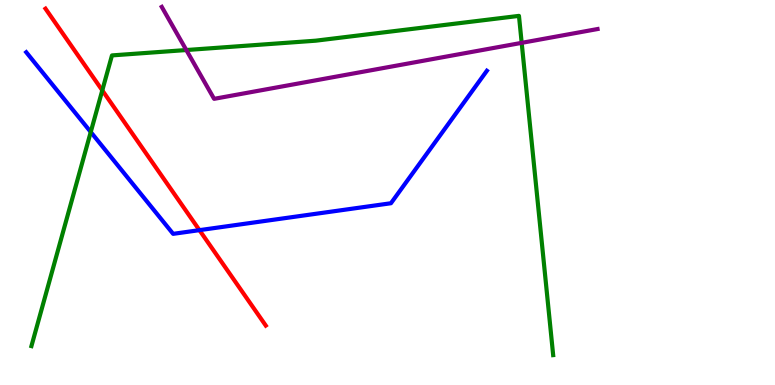[{'lines': ['blue', 'red'], 'intersections': [{'x': 2.57, 'y': 4.02}]}, {'lines': ['green', 'red'], 'intersections': [{'x': 1.32, 'y': 7.65}]}, {'lines': ['purple', 'red'], 'intersections': []}, {'lines': ['blue', 'green'], 'intersections': [{'x': 1.17, 'y': 6.57}]}, {'lines': ['blue', 'purple'], 'intersections': []}, {'lines': ['green', 'purple'], 'intersections': [{'x': 2.4, 'y': 8.7}, {'x': 6.73, 'y': 8.89}]}]